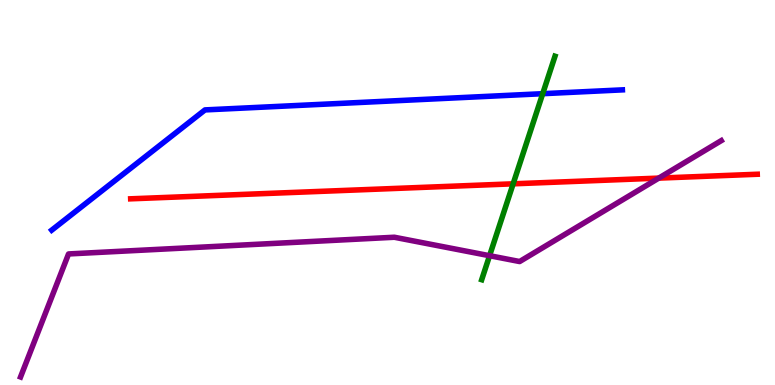[{'lines': ['blue', 'red'], 'intersections': []}, {'lines': ['green', 'red'], 'intersections': [{'x': 6.62, 'y': 5.23}]}, {'lines': ['purple', 'red'], 'intersections': [{'x': 8.5, 'y': 5.37}]}, {'lines': ['blue', 'green'], 'intersections': [{'x': 7.0, 'y': 7.57}]}, {'lines': ['blue', 'purple'], 'intersections': []}, {'lines': ['green', 'purple'], 'intersections': [{'x': 6.32, 'y': 3.36}]}]